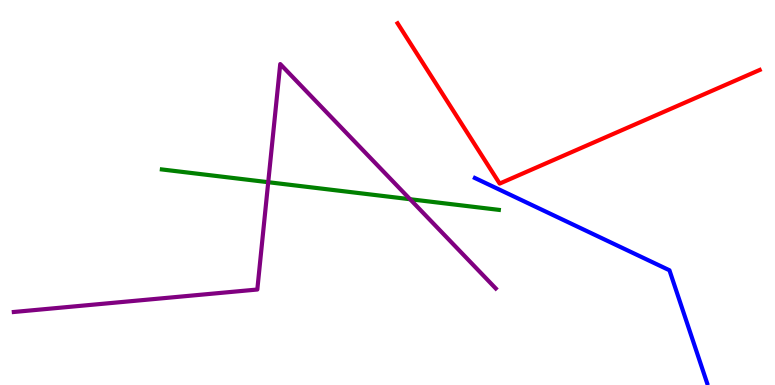[{'lines': ['blue', 'red'], 'intersections': []}, {'lines': ['green', 'red'], 'intersections': []}, {'lines': ['purple', 'red'], 'intersections': []}, {'lines': ['blue', 'green'], 'intersections': []}, {'lines': ['blue', 'purple'], 'intersections': []}, {'lines': ['green', 'purple'], 'intersections': [{'x': 3.46, 'y': 5.27}, {'x': 5.29, 'y': 4.83}]}]